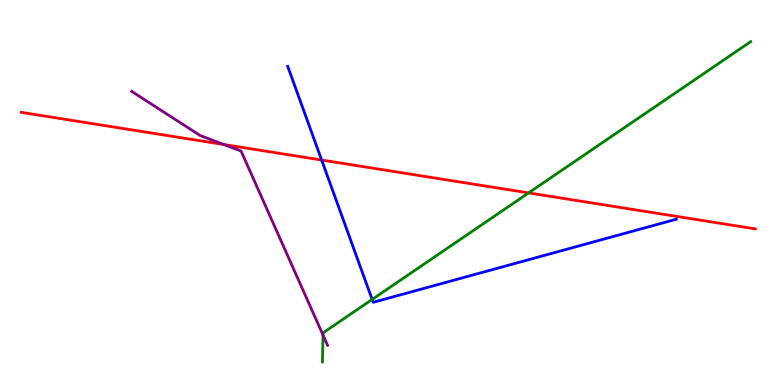[{'lines': ['blue', 'red'], 'intersections': [{'x': 4.15, 'y': 5.84}]}, {'lines': ['green', 'red'], 'intersections': [{'x': 6.82, 'y': 4.99}]}, {'lines': ['purple', 'red'], 'intersections': [{'x': 2.89, 'y': 6.25}]}, {'lines': ['blue', 'green'], 'intersections': [{'x': 4.8, 'y': 2.22}]}, {'lines': ['blue', 'purple'], 'intersections': []}, {'lines': ['green', 'purple'], 'intersections': [{'x': 4.17, 'y': 1.3}]}]